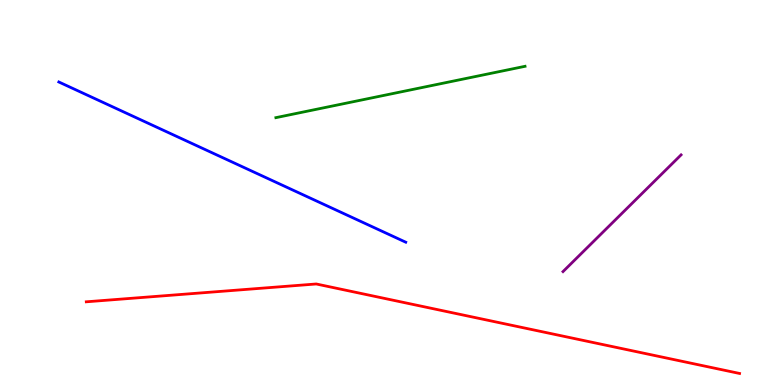[{'lines': ['blue', 'red'], 'intersections': []}, {'lines': ['green', 'red'], 'intersections': []}, {'lines': ['purple', 'red'], 'intersections': []}, {'lines': ['blue', 'green'], 'intersections': []}, {'lines': ['blue', 'purple'], 'intersections': []}, {'lines': ['green', 'purple'], 'intersections': []}]